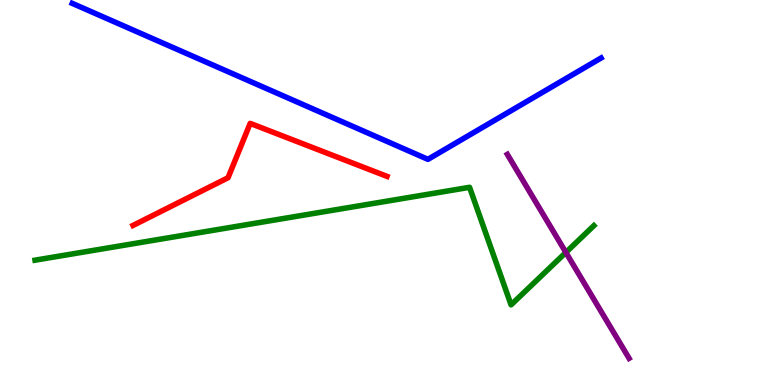[{'lines': ['blue', 'red'], 'intersections': []}, {'lines': ['green', 'red'], 'intersections': []}, {'lines': ['purple', 'red'], 'intersections': []}, {'lines': ['blue', 'green'], 'intersections': []}, {'lines': ['blue', 'purple'], 'intersections': []}, {'lines': ['green', 'purple'], 'intersections': [{'x': 7.3, 'y': 3.44}]}]